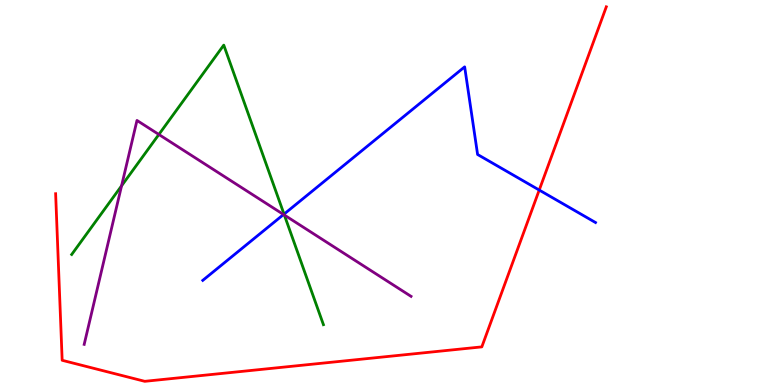[{'lines': ['blue', 'red'], 'intersections': [{'x': 6.96, 'y': 5.06}]}, {'lines': ['green', 'red'], 'intersections': []}, {'lines': ['purple', 'red'], 'intersections': []}, {'lines': ['blue', 'green'], 'intersections': [{'x': 3.66, 'y': 4.44}]}, {'lines': ['blue', 'purple'], 'intersections': [{'x': 3.66, 'y': 4.43}]}, {'lines': ['green', 'purple'], 'intersections': [{'x': 1.57, 'y': 5.17}, {'x': 2.05, 'y': 6.51}, {'x': 3.67, 'y': 4.41}]}]